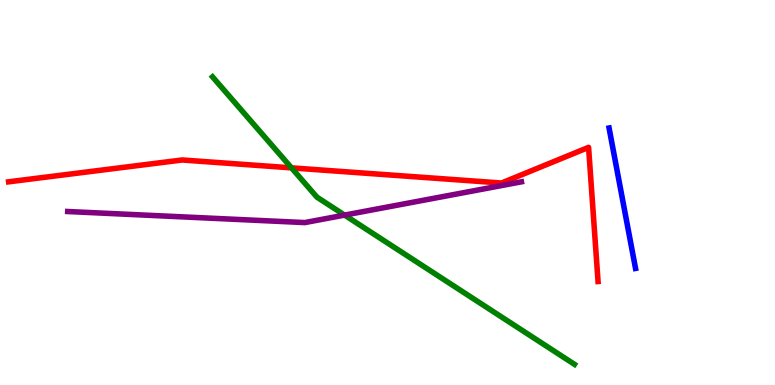[{'lines': ['blue', 'red'], 'intersections': []}, {'lines': ['green', 'red'], 'intersections': [{'x': 3.76, 'y': 5.64}]}, {'lines': ['purple', 'red'], 'intersections': []}, {'lines': ['blue', 'green'], 'intersections': []}, {'lines': ['blue', 'purple'], 'intersections': []}, {'lines': ['green', 'purple'], 'intersections': [{'x': 4.45, 'y': 4.41}]}]